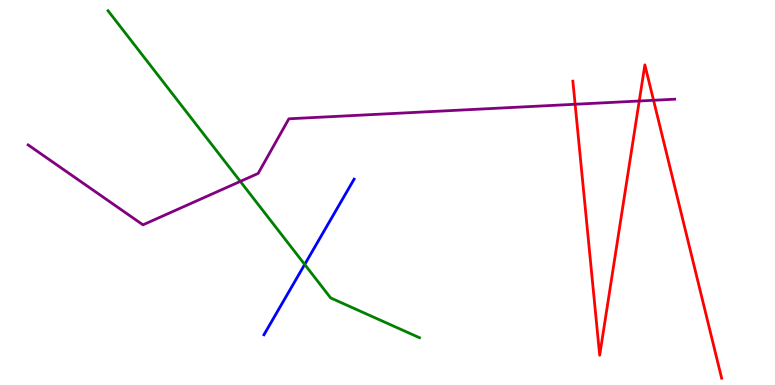[{'lines': ['blue', 'red'], 'intersections': []}, {'lines': ['green', 'red'], 'intersections': []}, {'lines': ['purple', 'red'], 'intersections': [{'x': 7.42, 'y': 7.29}, {'x': 8.25, 'y': 7.38}, {'x': 8.43, 'y': 7.4}]}, {'lines': ['blue', 'green'], 'intersections': [{'x': 3.93, 'y': 3.13}]}, {'lines': ['blue', 'purple'], 'intersections': []}, {'lines': ['green', 'purple'], 'intersections': [{'x': 3.1, 'y': 5.29}]}]